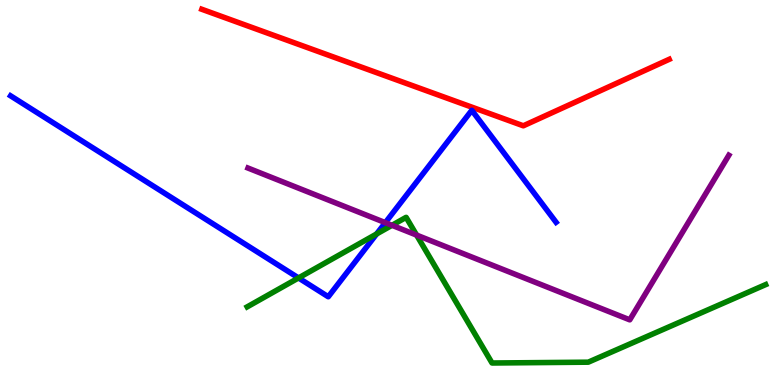[{'lines': ['blue', 'red'], 'intersections': []}, {'lines': ['green', 'red'], 'intersections': []}, {'lines': ['purple', 'red'], 'intersections': []}, {'lines': ['blue', 'green'], 'intersections': [{'x': 3.85, 'y': 2.78}, {'x': 4.86, 'y': 3.92}]}, {'lines': ['blue', 'purple'], 'intersections': [{'x': 4.97, 'y': 4.22}]}, {'lines': ['green', 'purple'], 'intersections': [{'x': 5.06, 'y': 4.15}, {'x': 5.38, 'y': 3.89}]}]